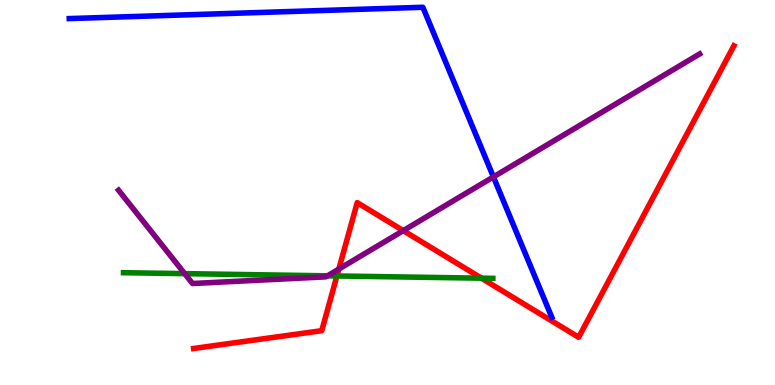[{'lines': ['blue', 'red'], 'intersections': []}, {'lines': ['green', 'red'], 'intersections': [{'x': 4.35, 'y': 2.83}, {'x': 6.21, 'y': 2.77}]}, {'lines': ['purple', 'red'], 'intersections': [{'x': 4.37, 'y': 3.01}, {'x': 5.2, 'y': 4.01}]}, {'lines': ['blue', 'green'], 'intersections': []}, {'lines': ['blue', 'purple'], 'intersections': [{'x': 6.37, 'y': 5.41}]}, {'lines': ['green', 'purple'], 'intersections': [{'x': 2.38, 'y': 2.89}, {'x': 4.23, 'y': 2.84}]}]